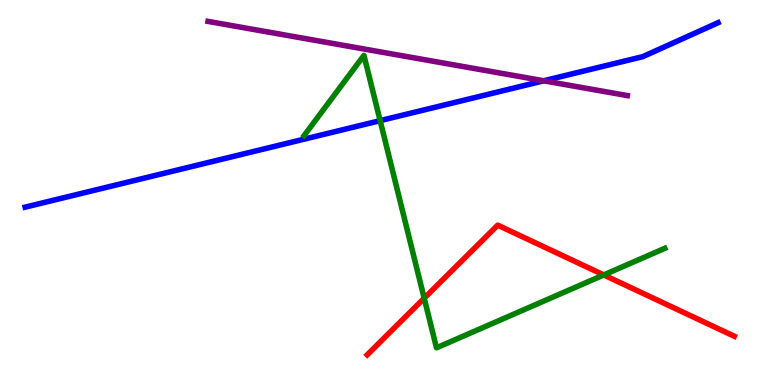[{'lines': ['blue', 'red'], 'intersections': []}, {'lines': ['green', 'red'], 'intersections': [{'x': 5.47, 'y': 2.25}, {'x': 7.79, 'y': 2.86}]}, {'lines': ['purple', 'red'], 'intersections': []}, {'lines': ['blue', 'green'], 'intersections': [{'x': 4.9, 'y': 6.87}]}, {'lines': ['blue', 'purple'], 'intersections': [{'x': 7.02, 'y': 7.9}]}, {'lines': ['green', 'purple'], 'intersections': []}]